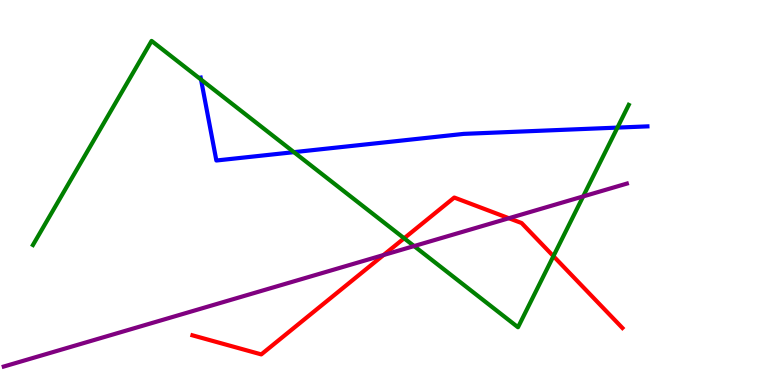[{'lines': ['blue', 'red'], 'intersections': []}, {'lines': ['green', 'red'], 'intersections': [{'x': 5.21, 'y': 3.81}, {'x': 7.14, 'y': 3.35}]}, {'lines': ['purple', 'red'], 'intersections': [{'x': 4.95, 'y': 3.38}, {'x': 6.57, 'y': 4.33}]}, {'lines': ['blue', 'green'], 'intersections': [{'x': 2.59, 'y': 7.93}, {'x': 3.79, 'y': 6.05}, {'x': 7.97, 'y': 6.69}]}, {'lines': ['blue', 'purple'], 'intersections': []}, {'lines': ['green', 'purple'], 'intersections': [{'x': 5.34, 'y': 3.61}, {'x': 7.52, 'y': 4.9}]}]